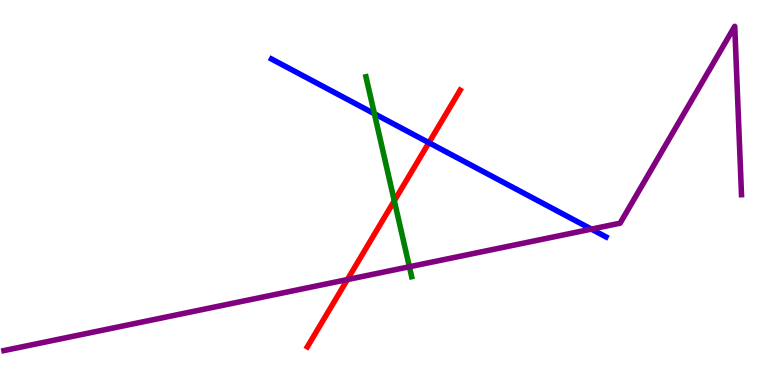[{'lines': ['blue', 'red'], 'intersections': [{'x': 5.53, 'y': 6.29}]}, {'lines': ['green', 'red'], 'intersections': [{'x': 5.09, 'y': 4.78}]}, {'lines': ['purple', 'red'], 'intersections': [{'x': 4.48, 'y': 2.74}]}, {'lines': ['blue', 'green'], 'intersections': [{'x': 4.83, 'y': 7.05}]}, {'lines': ['blue', 'purple'], 'intersections': [{'x': 7.63, 'y': 4.05}]}, {'lines': ['green', 'purple'], 'intersections': [{'x': 5.28, 'y': 3.07}]}]